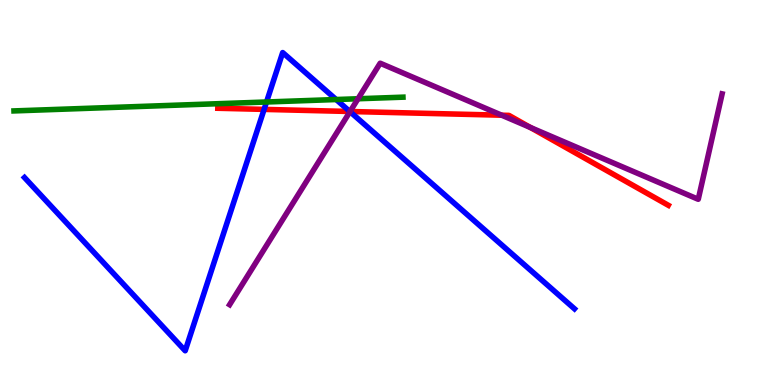[{'lines': ['blue', 'red'], 'intersections': [{'x': 3.41, 'y': 7.16}, {'x': 4.51, 'y': 7.1}]}, {'lines': ['green', 'red'], 'intersections': []}, {'lines': ['purple', 'red'], 'intersections': [{'x': 4.52, 'y': 7.1}, {'x': 6.47, 'y': 7.01}, {'x': 6.84, 'y': 6.69}]}, {'lines': ['blue', 'green'], 'intersections': [{'x': 3.44, 'y': 7.35}, {'x': 4.34, 'y': 7.41}]}, {'lines': ['blue', 'purple'], 'intersections': [{'x': 4.52, 'y': 7.1}]}, {'lines': ['green', 'purple'], 'intersections': [{'x': 4.62, 'y': 7.43}]}]